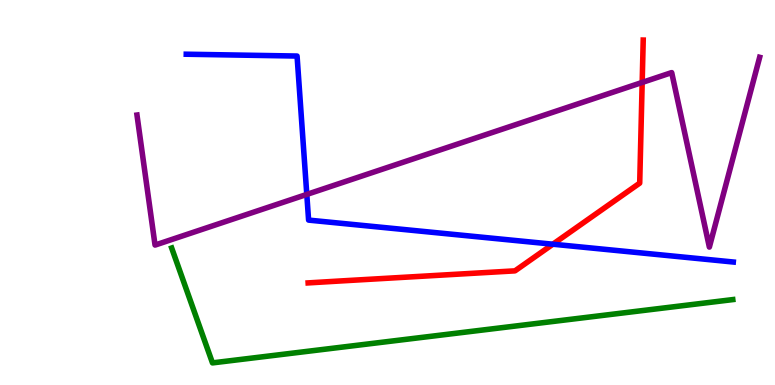[{'lines': ['blue', 'red'], 'intersections': [{'x': 7.13, 'y': 3.66}]}, {'lines': ['green', 'red'], 'intersections': []}, {'lines': ['purple', 'red'], 'intersections': [{'x': 8.29, 'y': 7.86}]}, {'lines': ['blue', 'green'], 'intersections': []}, {'lines': ['blue', 'purple'], 'intersections': [{'x': 3.96, 'y': 4.95}]}, {'lines': ['green', 'purple'], 'intersections': []}]